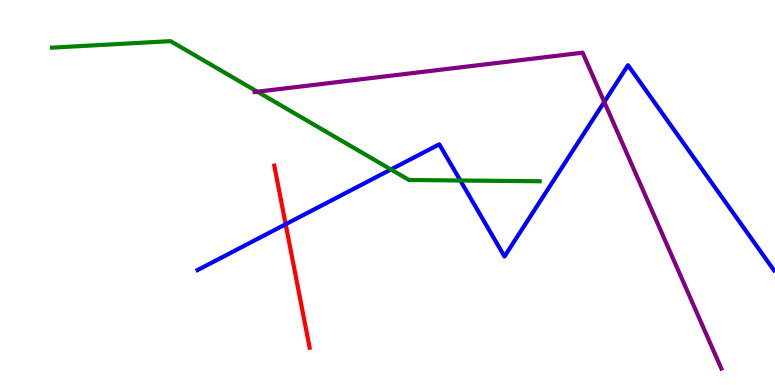[{'lines': ['blue', 'red'], 'intersections': [{'x': 3.69, 'y': 4.18}]}, {'lines': ['green', 'red'], 'intersections': []}, {'lines': ['purple', 'red'], 'intersections': []}, {'lines': ['blue', 'green'], 'intersections': [{'x': 5.04, 'y': 5.6}, {'x': 5.94, 'y': 5.31}]}, {'lines': ['blue', 'purple'], 'intersections': [{'x': 7.8, 'y': 7.35}]}, {'lines': ['green', 'purple'], 'intersections': [{'x': 3.32, 'y': 7.62}]}]